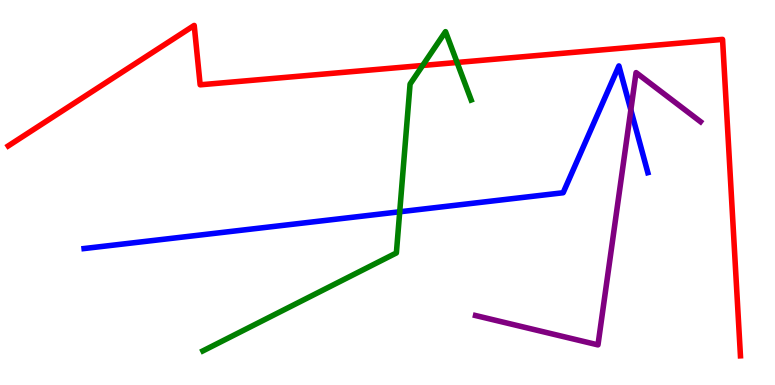[{'lines': ['blue', 'red'], 'intersections': []}, {'lines': ['green', 'red'], 'intersections': [{'x': 5.45, 'y': 8.3}, {'x': 5.9, 'y': 8.38}]}, {'lines': ['purple', 'red'], 'intersections': []}, {'lines': ['blue', 'green'], 'intersections': [{'x': 5.16, 'y': 4.5}]}, {'lines': ['blue', 'purple'], 'intersections': [{'x': 8.14, 'y': 7.14}]}, {'lines': ['green', 'purple'], 'intersections': []}]